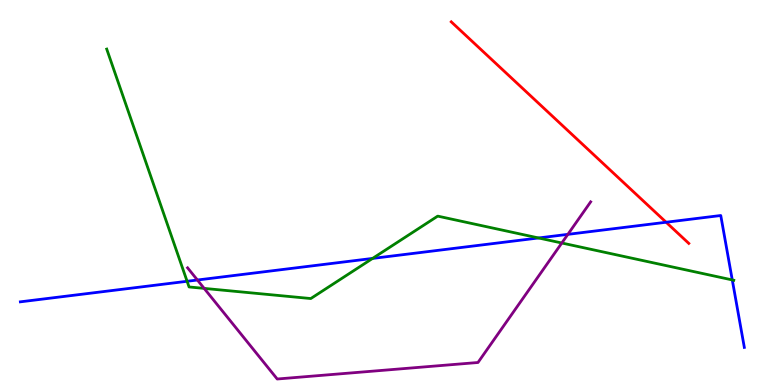[{'lines': ['blue', 'red'], 'intersections': [{'x': 8.6, 'y': 4.23}]}, {'lines': ['green', 'red'], 'intersections': []}, {'lines': ['purple', 'red'], 'intersections': []}, {'lines': ['blue', 'green'], 'intersections': [{'x': 2.41, 'y': 2.69}, {'x': 4.81, 'y': 3.29}, {'x': 6.95, 'y': 3.82}, {'x': 9.45, 'y': 2.73}]}, {'lines': ['blue', 'purple'], 'intersections': [{'x': 2.55, 'y': 2.73}, {'x': 7.33, 'y': 3.91}]}, {'lines': ['green', 'purple'], 'intersections': [{'x': 2.63, 'y': 2.51}, {'x': 7.25, 'y': 3.69}]}]